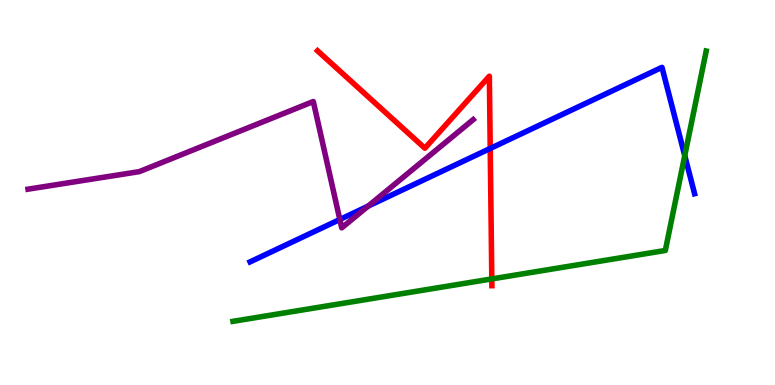[{'lines': ['blue', 'red'], 'intersections': [{'x': 6.33, 'y': 6.14}]}, {'lines': ['green', 'red'], 'intersections': [{'x': 6.35, 'y': 2.76}]}, {'lines': ['purple', 'red'], 'intersections': []}, {'lines': ['blue', 'green'], 'intersections': [{'x': 8.84, 'y': 5.96}]}, {'lines': ['blue', 'purple'], 'intersections': [{'x': 4.38, 'y': 4.3}, {'x': 4.75, 'y': 4.65}]}, {'lines': ['green', 'purple'], 'intersections': []}]